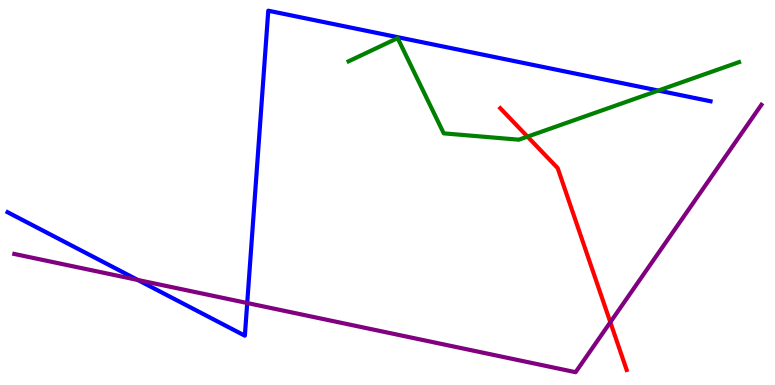[{'lines': ['blue', 'red'], 'intersections': []}, {'lines': ['green', 'red'], 'intersections': [{'x': 6.81, 'y': 6.45}]}, {'lines': ['purple', 'red'], 'intersections': [{'x': 7.88, 'y': 1.63}]}, {'lines': ['blue', 'green'], 'intersections': [{'x': 8.49, 'y': 7.65}]}, {'lines': ['blue', 'purple'], 'intersections': [{'x': 1.78, 'y': 2.73}, {'x': 3.19, 'y': 2.13}]}, {'lines': ['green', 'purple'], 'intersections': []}]